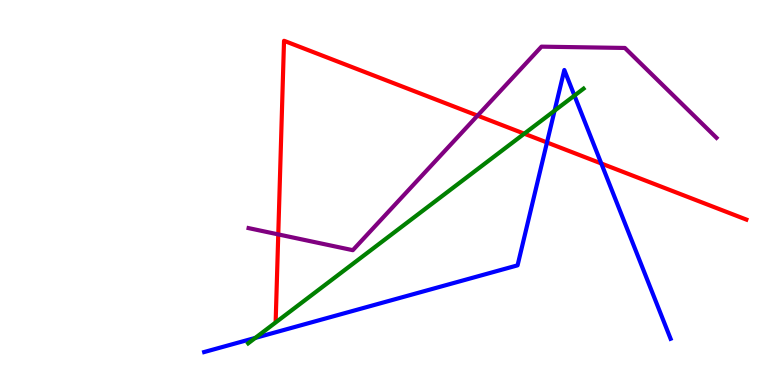[{'lines': ['blue', 'red'], 'intersections': [{'x': 7.06, 'y': 6.3}, {'x': 7.76, 'y': 5.75}]}, {'lines': ['green', 'red'], 'intersections': [{'x': 6.76, 'y': 6.53}]}, {'lines': ['purple', 'red'], 'intersections': [{'x': 3.59, 'y': 3.91}, {'x': 6.16, 'y': 7.0}]}, {'lines': ['blue', 'green'], 'intersections': [{'x': 3.29, 'y': 1.22}, {'x': 7.16, 'y': 7.13}, {'x': 7.41, 'y': 7.52}]}, {'lines': ['blue', 'purple'], 'intersections': []}, {'lines': ['green', 'purple'], 'intersections': []}]